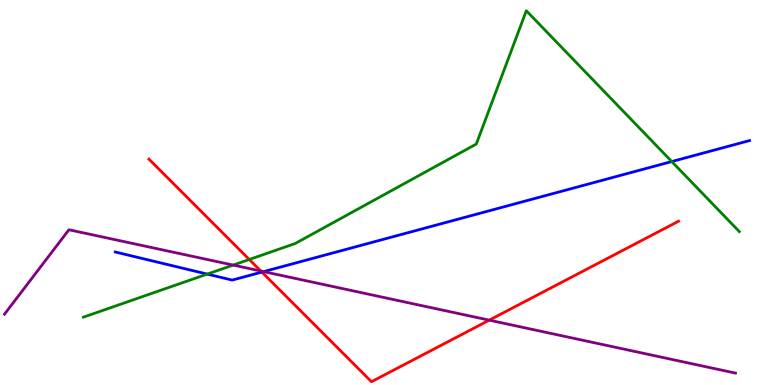[{'lines': ['blue', 'red'], 'intersections': [{'x': 3.38, 'y': 2.93}]}, {'lines': ['green', 'red'], 'intersections': [{'x': 3.22, 'y': 3.26}]}, {'lines': ['purple', 'red'], 'intersections': [{'x': 3.37, 'y': 2.96}, {'x': 6.31, 'y': 1.68}]}, {'lines': ['blue', 'green'], 'intersections': [{'x': 2.67, 'y': 2.88}, {'x': 8.67, 'y': 5.8}]}, {'lines': ['blue', 'purple'], 'intersections': [{'x': 3.4, 'y': 2.94}]}, {'lines': ['green', 'purple'], 'intersections': [{'x': 3.01, 'y': 3.11}]}]